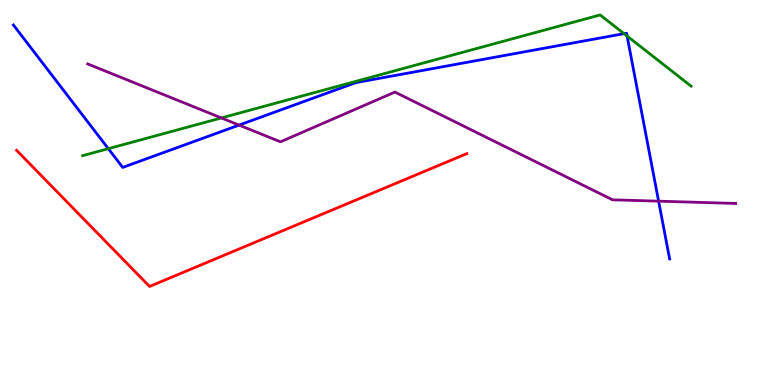[{'lines': ['blue', 'red'], 'intersections': []}, {'lines': ['green', 'red'], 'intersections': []}, {'lines': ['purple', 'red'], 'intersections': []}, {'lines': ['blue', 'green'], 'intersections': [{'x': 1.4, 'y': 6.14}, {'x': 8.05, 'y': 9.13}, {'x': 8.09, 'y': 9.06}]}, {'lines': ['blue', 'purple'], 'intersections': [{'x': 3.08, 'y': 6.75}, {'x': 8.5, 'y': 4.77}]}, {'lines': ['green', 'purple'], 'intersections': [{'x': 2.86, 'y': 6.94}]}]